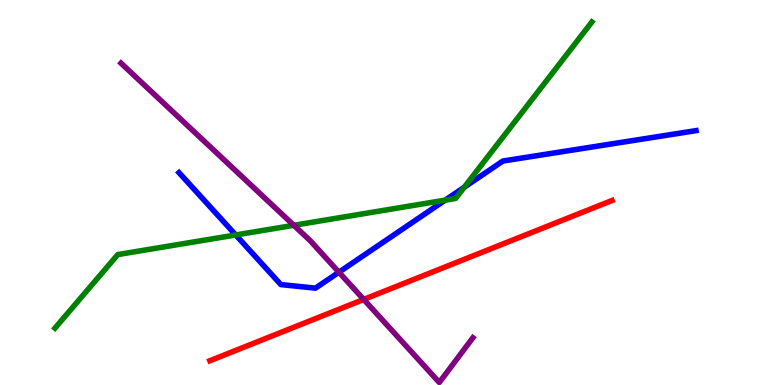[{'lines': ['blue', 'red'], 'intersections': []}, {'lines': ['green', 'red'], 'intersections': []}, {'lines': ['purple', 'red'], 'intersections': [{'x': 4.69, 'y': 2.22}]}, {'lines': ['blue', 'green'], 'intersections': [{'x': 3.04, 'y': 3.9}, {'x': 5.74, 'y': 4.8}, {'x': 5.99, 'y': 5.14}]}, {'lines': ['blue', 'purple'], 'intersections': [{'x': 4.37, 'y': 2.93}]}, {'lines': ['green', 'purple'], 'intersections': [{'x': 3.79, 'y': 4.15}]}]